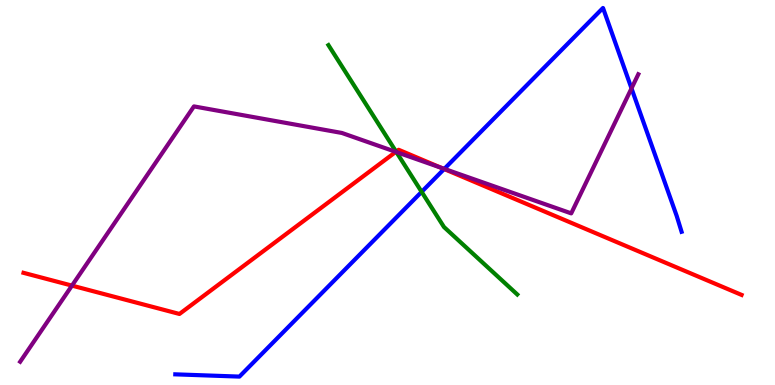[{'lines': ['blue', 'red'], 'intersections': [{'x': 5.73, 'y': 5.61}]}, {'lines': ['green', 'red'], 'intersections': [{'x': 5.11, 'y': 6.06}]}, {'lines': ['purple', 'red'], 'intersections': [{'x': 0.929, 'y': 2.58}, {'x': 5.11, 'y': 6.06}, {'x': 5.69, 'y': 5.64}]}, {'lines': ['blue', 'green'], 'intersections': [{'x': 5.44, 'y': 5.02}]}, {'lines': ['blue', 'purple'], 'intersections': [{'x': 5.73, 'y': 5.61}, {'x': 8.15, 'y': 7.7}]}, {'lines': ['green', 'purple'], 'intersections': [{'x': 5.11, 'y': 6.05}]}]